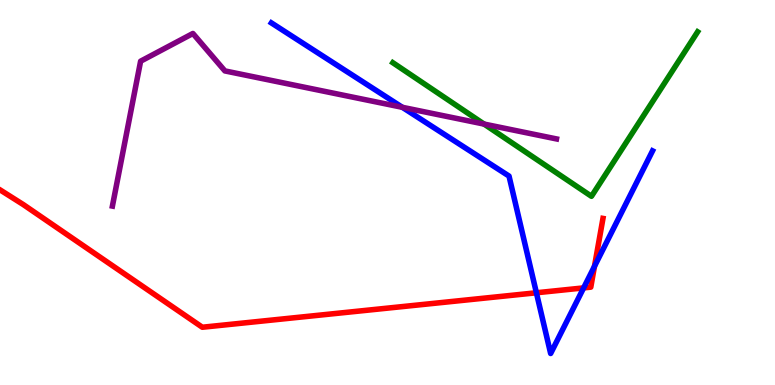[{'lines': ['blue', 'red'], 'intersections': [{'x': 6.92, 'y': 2.4}, {'x': 7.53, 'y': 2.52}, {'x': 7.67, 'y': 3.08}]}, {'lines': ['green', 'red'], 'intersections': []}, {'lines': ['purple', 'red'], 'intersections': []}, {'lines': ['blue', 'green'], 'intersections': []}, {'lines': ['blue', 'purple'], 'intersections': [{'x': 5.19, 'y': 7.21}]}, {'lines': ['green', 'purple'], 'intersections': [{'x': 6.25, 'y': 6.78}]}]